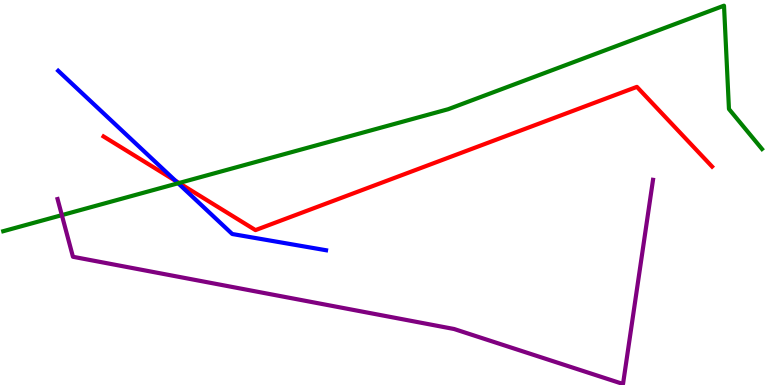[{'lines': ['blue', 'red'], 'intersections': [{'x': 2.27, 'y': 5.3}]}, {'lines': ['green', 'red'], 'intersections': [{'x': 2.31, 'y': 5.25}]}, {'lines': ['purple', 'red'], 'intersections': []}, {'lines': ['blue', 'green'], 'intersections': [{'x': 2.3, 'y': 5.24}]}, {'lines': ['blue', 'purple'], 'intersections': []}, {'lines': ['green', 'purple'], 'intersections': [{'x': 0.798, 'y': 4.41}]}]